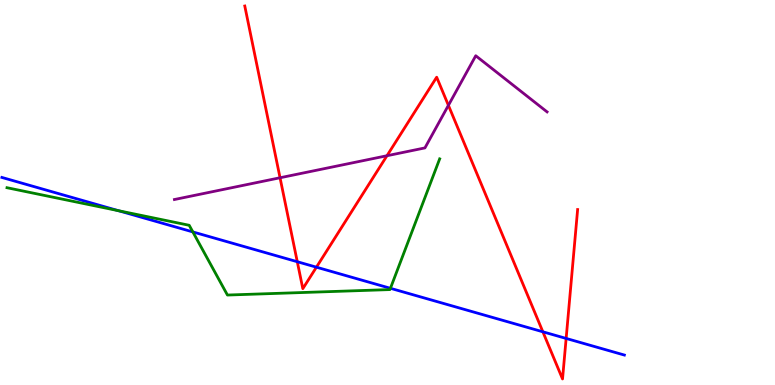[{'lines': ['blue', 'red'], 'intersections': [{'x': 3.84, 'y': 3.2}, {'x': 4.08, 'y': 3.06}, {'x': 7.0, 'y': 1.38}, {'x': 7.31, 'y': 1.21}]}, {'lines': ['green', 'red'], 'intersections': []}, {'lines': ['purple', 'red'], 'intersections': [{'x': 3.61, 'y': 5.38}, {'x': 4.99, 'y': 5.96}, {'x': 5.79, 'y': 7.26}]}, {'lines': ['blue', 'green'], 'intersections': [{'x': 1.53, 'y': 4.53}, {'x': 2.49, 'y': 3.98}, {'x': 5.04, 'y': 2.51}]}, {'lines': ['blue', 'purple'], 'intersections': []}, {'lines': ['green', 'purple'], 'intersections': []}]